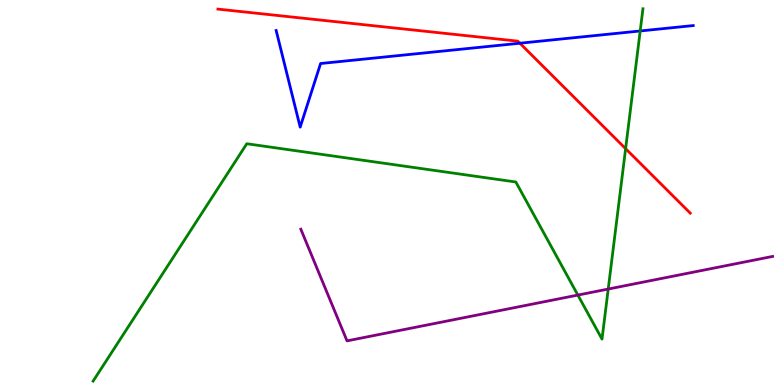[{'lines': ['blue', 'red'], 'intersections': [{'x': 6.71, 'y': 8.88}]}, {'lines': ['green', 'red'], 'intersections': [{'x': 8.07, 'y': 6.14}]}, {'lines': ['purple', 'red'], 'intersections': []}, {'lines': ['blue', 'green'], 'intersections': [{'x': 8.26, 'y': 9.2}]}, {'lines': ['blue', 'purple'], 'intersections': []}, {'lines': ['green', 'purple'], 'intersections': [{'x': 7.46, 'y': 2.34}, {'x': 7.85, 'y': 2.49}]}]